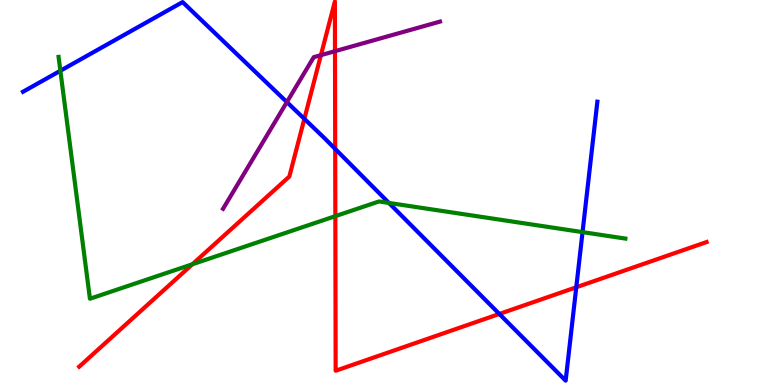[{'lines': ['blue', 'red'], 'intersections': [{'x': 3.93, 'y': 6.91}, {'x': 4.33, 'y': 6.13}, {'x': 6.44, 'y': 1.85}, {'x': 7.44, 'y': 2.54}]}, {'lines': ['green', 'red'], 'intersections': [{'x': 2.48, 'y': 3.14}, {'x': 4.33, 'y': 4.39}]}, {'lines': ['purple', 'red'], 'intersections': [{'x': 4.14, 'y': 8.57}, {'x': 4.32, 'y': 8.67}]}, {'lines': ['blue', 'green'], 'intersections': [{'x': 0.779, 'y': 8.16}, {'x': 5.02, 'y': 4.73}, {'x': 7.52, 'y': 3.97}]}, {'lines': ['blue', 'purple'], 'intersections': [{'x': 3.7, 'y': 7.35}]}, {'lines': ['green', 'purple'], 'intersections': []}]